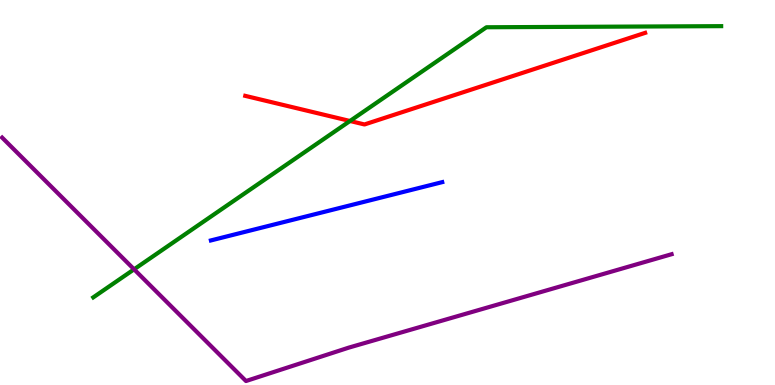[{'lines': ['blue', 'red'], 'intersections': []}, {'lines': ['green', 'red'], 'intersections': [{'x': 4.52, 'y': 6.86}]}, {'lines': ['purple', 'red'], 'intersections': []}, {'lines': ['blue', 'green'], 'intersections': []}, {'lines': ['blue', 'purple'], 'intersections': []}, {'lines': ['green', 'purple'], 'intersections': [{'x': 1.73, 'y': 3.0}]}]